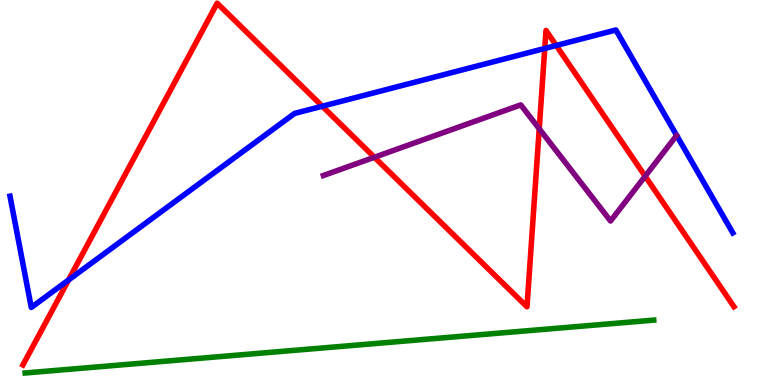[{'lines': ['blue', 'red'], 'intersections': [{'x': 0.884, 'y': 2.73}, {'x': 4.16, 'y': 7.24}, {'x': 7.03, 'y': 8.74}, {'x': 7.18, 'y': 8.82}]}, {'lines': ['green', 'red'], 'intersections': []}, {'lines': ['purple', 'red'], 'intersections': [{'x': 4.83, 'y': 5.92}, {'x': 6.96, 'y': 6.65}, {'x': 8.32, 'y': 5.42}]}, {'lines': ['blue', 'green'], 'intersections': []}, {'lines': ['blue', 'purple'], 'intersections': []}, {'lines': ['green', 'purple'], 'intersections': []}]